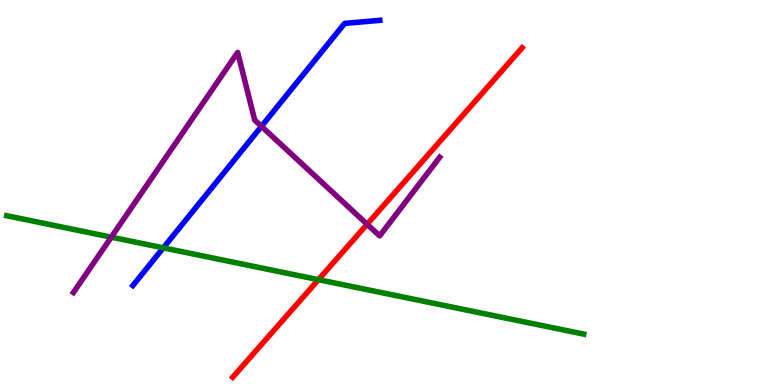[{'lines': ['blue', 'red'], 'intersections': []}, {'lines': ['green', 'red'], 'intersections': [{'x': 4.11, 'y': 2.74}]}, {'lines': ['purple', 'red'], 'intersections': [{'x': 4.74, 'y': 4.18}]}, {'lines': ['blue', 'green'], 'intersections': [{'x': 2.11, 'y': 3.56}]}, {'lines': ['blue', 'purple'], 'intersections': [{'x': 3.37, 'y': 6.72}]}, {'lines': ['green', 'purple'], 'intersections': [{'x': 1.44, 'y': 3.84}]}]